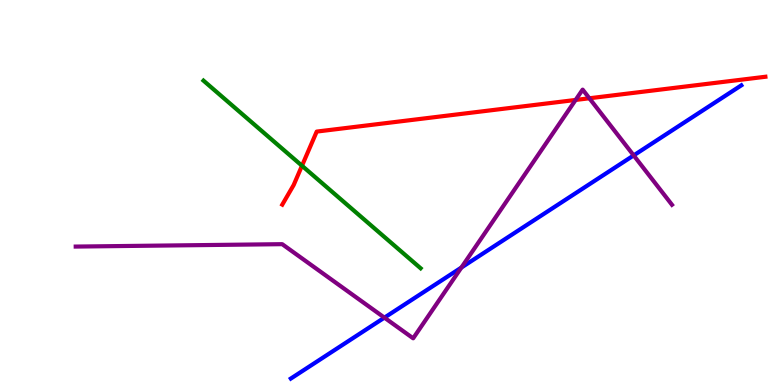[{'lines': ['blue', 'red'], 'intersections': []}, {'lines': ['green', 'red'], 'intersections': [{'x': 3.9, 'y': 5.69}]}, {'lines': ['purple', 'red'], 'intersections': [{'x': 7.43, 'y': 7.4}, {'x': 7.6, 'y': 7.45}]}, {'lines': ['blue', 'green'], 'intersections': []}, {'lines': ['blue', 'purple'], 'intersections': [{'x': 4.96, 'y': 1.75}, {'x': 5.95, 'y': 3.05}, {'x': 8.18, 'y': 5.96}]}, {'lines': ['green', 'purple'], 'intersections': []}]